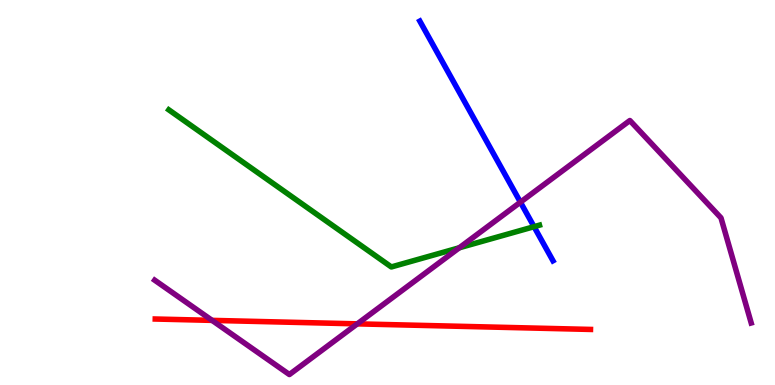[{'lines': ['blue', 'red'], 'intersections': []}, {'lines': ['green', 'red'], 'intersections': []}, {'lines': ['purple', 'red'], 'intersections': [{'x': 2.74, 'y': 1.68}, {'x': 4.61, 'y': 1.59}]}, {'lines': ['blue', 'green'], 'intersections': [{'x': 6.89, 'y': 4.11}]}, {'lines': ['blue', 'purple'], 'intersections': [{'x': 6.72, 'y': 4.75}]}, {'lines': ['green', 'purple'], 'intersections': [{'x': 5.93, 'y': 3.56}]}]